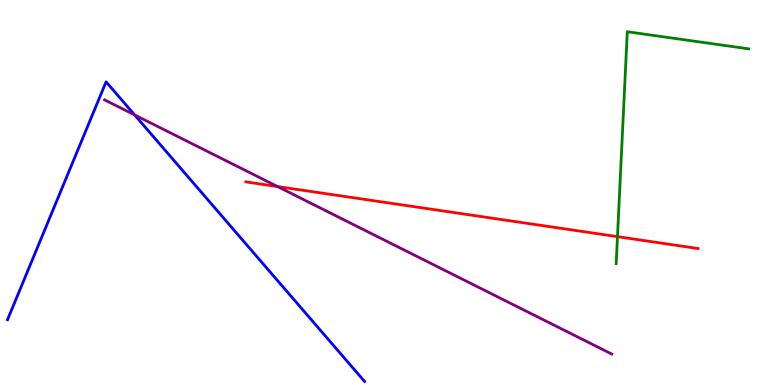[{'lines': ['blue', 'red'], 'intersections': []}, {'lines': ['green', 'red'], 'intersections': [{'x': 7.97, 'y': 3.85}]}, {'lines': ['purple', 'red'], 'intersections': [{'x': 3.58, 'y': 5.15}]}, {'lines': ['blue', 'green'], 'intersections': []}, {'lines': ['blue', 'purple'], 'intersections': [{'x': 1.74, 'y': 7.01}]}, {'lines': ['green', 'purple'], 'intersections': []}]